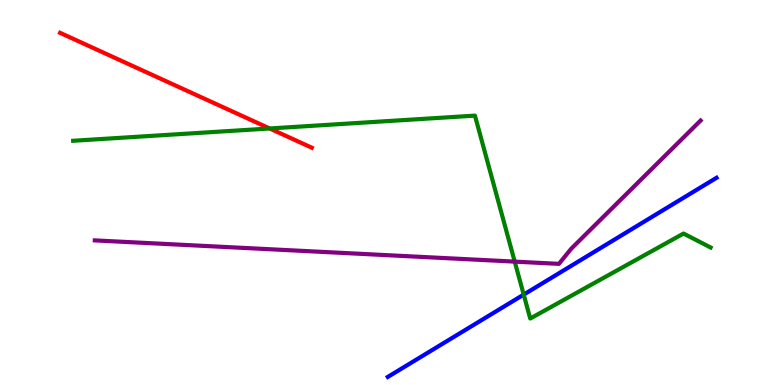[{'lines': ['blue', 'red'], 'intersections': []}, {'lines': ['green', 'red'], 'intersections': [{'x': 3.48, 'y': 6.66}]}, {'lines': ['purple', 'red'], 'intersections': []}, {'lines': ['blue', 'green'], 'intersections': [{'x': 6.76, 'y': 2.35}]}, {'lines': ['blue', 'purple'], 'intersections': []}, {'lines': ['green', 'purple'], 'intersections': [{'x': 6.64, 'y': 3.2}]}]